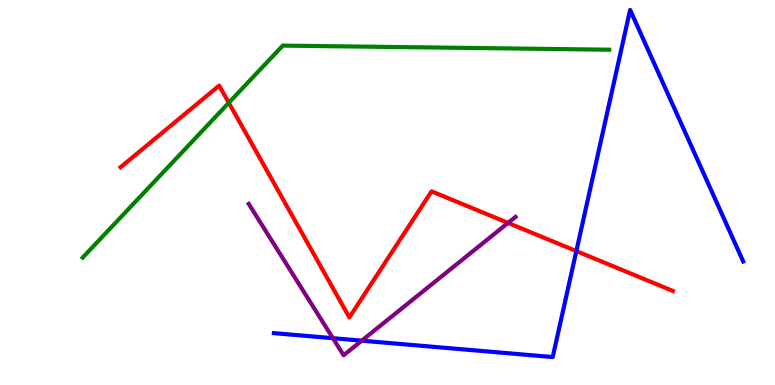[{'lines': ['blue', 'red'], 'intersections': [{'x': 7.44, 'y': 3.48}]}, {'lines': ['green', 'red'], 'intersections': [{'x': 2.95, 'y': 7.33}]}, {'lines': ['purple', 'red'], 'intersections': [{'x': 6.56, 'y': 4.21}]}, {'lines': ['blue', 'green'], 'intersections': []}, {'lines': ['blue', 'purple'], 'intersections': [{'x': 4.3, 'y': 1.22}, {'x': 4.67, 'y': 1.15}]}, {'lines': ['green', 'purple'], 'intersections': []}]